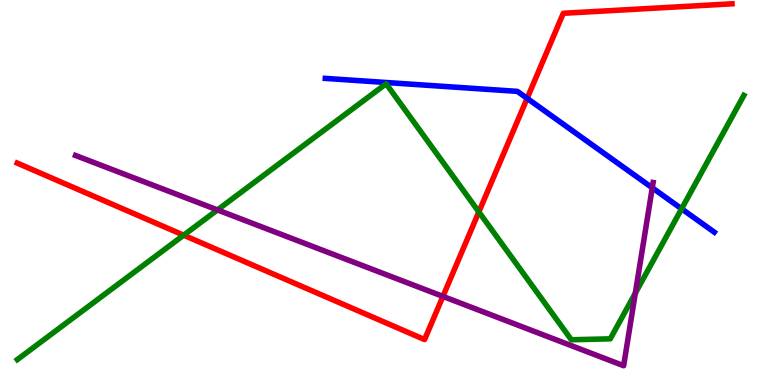[{'lines': ['blue', 'red'], 'intersections': [{'x': 6.8, 'y': 7.45}]}, {'lines': ['green', 'red'], 'intersections': [{'x': 2.37, 'y': 3.89}, {'x': 6.18, 'y': 4.5}]}, {'lines': ['purple', 'red'], 'intersections': [{'x': 5.72, 'y': 2.3}]}, {'lines': ['blue', 'green'], 'intersections': [{'x': 8.79, 'y': 4.58}]}, {'lines': ['blue', 'purple'], 'intersections': [{'x': 8.42, 'y': 5.12}]}, {'lines': ['green', 'purple'], 'intersections': [{'x': 2.81, 'y': 4.55}, {'x': 8.2, 'y': 2.39}]}]